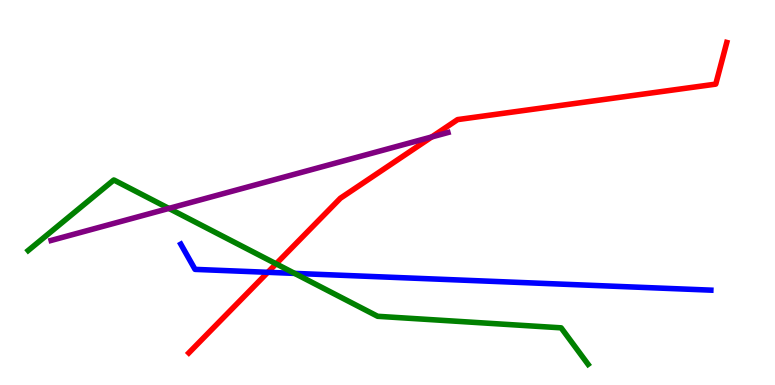[{'lines': ['blue', 'red'], 'intersections': [{'x': 3.46, 'y': 2.93}]}, {'lines': ['green', 'red'], 'intersections': [{'x': 3.56, 'y': 3.15}]}, {'lines': ['purple', 'red'], 'intersections': [{'x': 5.57, 'y': 6.44}]}, {'lines': ['blue', 'green'], 'intersections': [{'x': 3.8, 'y': 2.9}]}, {'lines': ['blue', 'purple'], 'intersections': []}, {'lines': ['green', 'purple'], 'intersections': [{'x': 2.18, 'y': 4.59}]}]